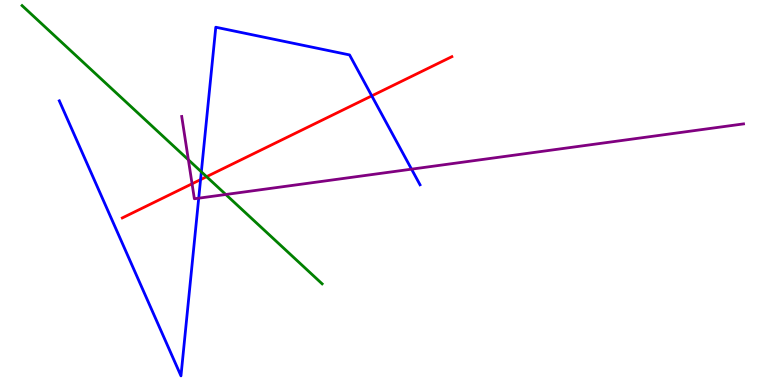[{'lines': ['blue', 'red'], 'intersections': [{'x': 2.59, 'y': 5.33}, {'x': 4.8, 'y': 7.51}]}, {'lines': ['green', 'red'], 'intersections': [{'x': 2.67, 'y': 5.41}]}, {'lines': ['purple', 'red'], 'intersections': [{'x': 2.48, 'y': 5.23}]}, {'lines': ['blue', 'green'], 'intersections': [{'x': 2.6, 'y': 5.54}]}, {'lines': ['blue', 'purple'], 'intersections': [{'x': 2.56, 'y': 4.85}, {'x': 5.31, 'y': 5.61}]}, {'lines': ['green', 'purple'], 'intersections': [{'x': 2.43, 'y': 5.85}, {'x': 2.91, 'y': 4.95}]}]